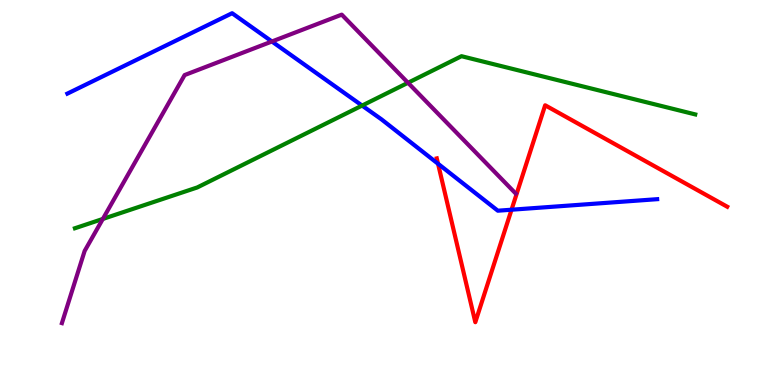[{'lines': ['blue', 'red'], 'intersections': [{'x': 5.65, 'y': 5.75}, {'x': 6.6, 'y': 4.55}]}, {'lines': ['green', 'red'], 'intersections': []}, {'lines': ['purple', 'red'], 'intersections': []}, {'lines': ['blue', 'green'], 'intersections': [{'x': 4.67, 'y': 7.26}]}, {'lines': ['blue', 'purple'], 'intersections': [{'x': 3.51, 'y': 8.92}]}, {'lines': ['green', 'purple'], 'intersections': [{'x': 1.33, 'y': 4.31}, {'x': 5.26, 'y': 7.85}]}]